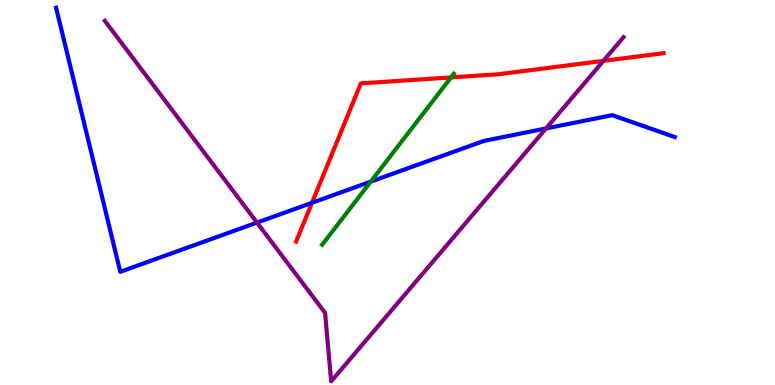[{'lines': ['blue', 'red'], 'intersections': [{'x': 4.03, 'y': 4.73}]}, {'lines': ['green', 'red'], 'intersections': [{'x': 5.82, 'y': 7.99}]}, {'lines': ['purple', 'red'], 'intersections': [{'x': 7.79, 'y': 8.42}]}, {'lines': ['blue', 'green'], 'intersections': [{'x': 4.78, 'y': 5.28}]}, {'lines': ['blue', 'purple'], 'intersections': [{'x': 3.32, 'y': 4.22}, {'x': 7.05, 'y': 6.66}]}, {'lines': ['green', 'purple'], 'intersections': []}]